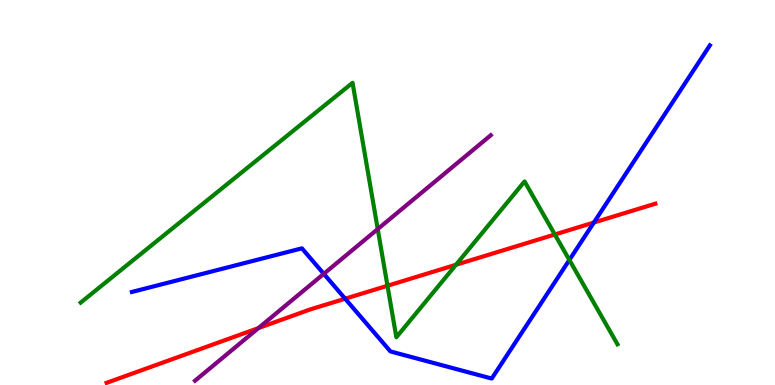[{'lines': ['blue', 'red'], 'intersections': [{'x': 4.45, 'y': 2.24}, {'x': 7.66, 'y': 4.22}]}, {'lines': ['green', 'red'], 'intersections': [{'x': 5.0, 'y': 2.58}, {'x': 5.88, 'y': 3.12}, {'x': 7.16, 'y': 3.91}]}, {'lines': ['purple', 'red'], 'intersections': [{'x': 3.33, 'y': 1.48}]}, {'lines': ['blue', 'green'], 'intersections': [{'x': 7.35, 'y': 3.25}]}, {'lines': ['blue', 'purple'], 'intersections': [{'x': 4.18, 'y': 2.89}]}, {'lines': ['green', 'purple'], 'intersections': [{'x': 4.87, 'y': 4.05}]}]